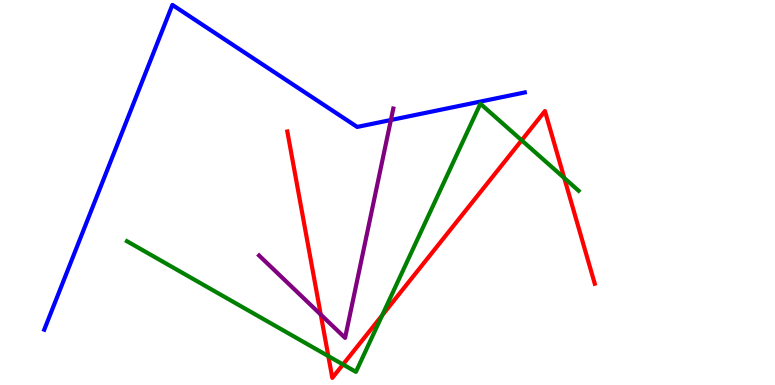[{'lines': ['blue', 'red'], 'intersections': []}, {'lines': ['green', 'red'], 'intersections': [{'x': 4.24, 'y': 0.75}, {'x': 4.43, 'y': 0.533}, {'x': 4.93, 'y': 1.81}, {'x': 6.73, 'y': 6.36}, {'x': 7.28, 'y': 5.38}]}, {'lines': ['purple', 'red'], 'intersections': [{'x': 4.14, 'y': 1.83}]}, {'lines': ['blue', 'green'], 'intersections': []}, {'lines': ['blue', 'purple'], 'intersections': [{'x': 5.04, 'y': 6.88}]}, {'lines': ['green', 'purple'], 'intersections': []}]